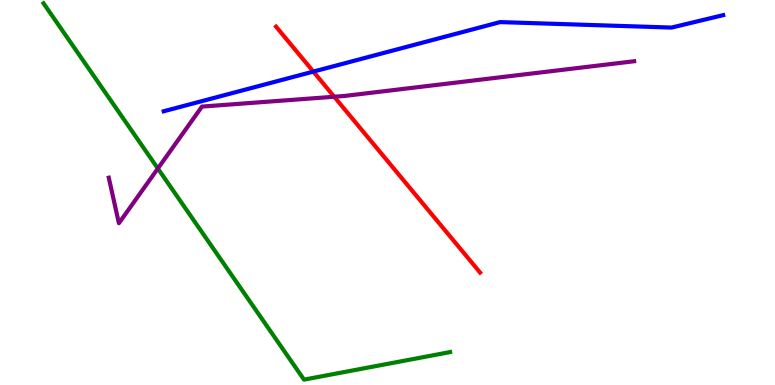[{'lines': ['blue', 'red'], 'intersections': [{'x': 4.04, 'y': 8.14}]}, {'lines': ['green', 'red'], 'intersections': []}, {'lines': ['purple', 'red'], 'intersections': [{'x': 4.31, 'y': 7.49}]}, {'lines': ['blue', 'green'], 'intersections': []}, {'lines': ['blue', 'purple'], 'intersections': []}, {'lines': ['green', 'purple'], 'intersections': [{'x': 2.04, 'y': 5.62}]}]